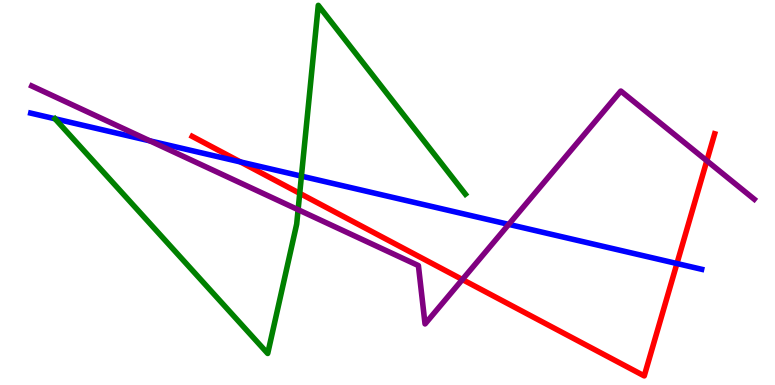[{'lines': ['blue', 'red'], 'intersections': [{'x': 3.1, 'y': 5.79}, {'x': 8.73, 'y': 3.16}]}, {'lines': ['green', 'red'], 'intersections': [{'x': 3.87, 'y': 4.98}]}, {'lines': ['purple', 'red'], 'intersections': [{'x': 5.97, 'y': 2.74}, {'x': 9.12, 'y': 5.82}]}, {'lines': ['blue', 'green'], 'intersections': [{'x': 3.89, 'y': 5.43}]}, {'lines': ['blue', 'purple'], 'intersections': [{'x': 1.93, 'y': 6.34}, {'x': 6.56, 'y': 4.17}]}, {'lines': ['green', 'purple'], 'intersections': [{'x': 3.85, 'y': 4.55}]}]